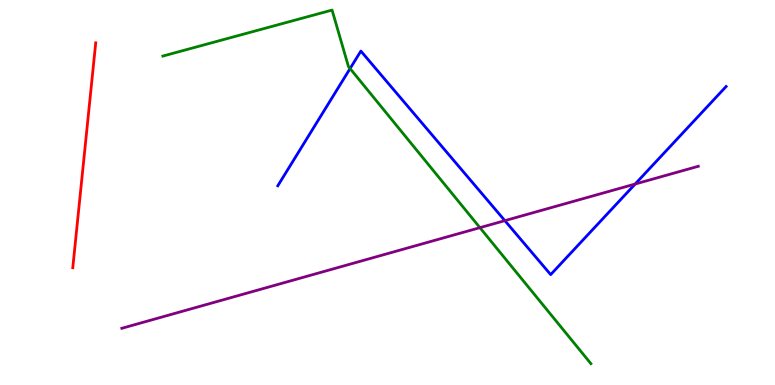[{'lines': ['blue', 'red'], 'intersections': []}, {'lines': ['green', 'red'], 'intersections': []}, {'lines': ['purple', 'red'], 'intersections': []}, {'lines': ['blue', 'green'], 'intersections': [{'x': 4.52, 'y': 8.22}]}, {'lines': ['blue', 'purple'], 'intersections': [{'x': 6.51, 'y': 4.27}, {'x': 8.2, 'y': 5.22}]}, {'lines': ['green', 'purple'], 'intersections': [{'x': 6.19, 'y': 4.09}]}]